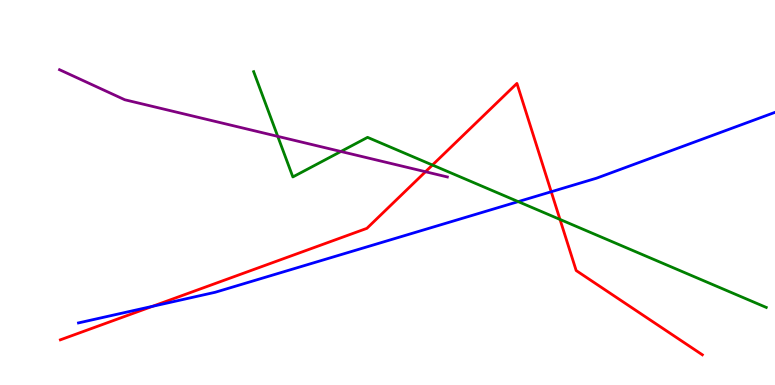[{'lines': ['blue', 'red'], 'intersections': [{'x': 1.97, 'y': 2.04}, {'x': 7.11, 'y': 5.02}]}, {'lines': ['green', 'red'], 'intersections': [{'x': 5.58, 'y': 5.71}, {'x': 7.23, 'y': 4.3}]}, {'lines': ['purple', 'red'], 'intersections': [{'x': 5.49, 'y': 5.54}]}, {'lines': ['blue', 'green'], 'intersections': [{'x': 6.69, 'y': 4.76}]}, {'lines': ['blue', 'purple'], 'intersections': []}, {'lines': ['green', 'purple'], 'intersections': [{'x': 3.58, 'y': 6.46}, {'x': 4.4, 'y': 6.07}]}]